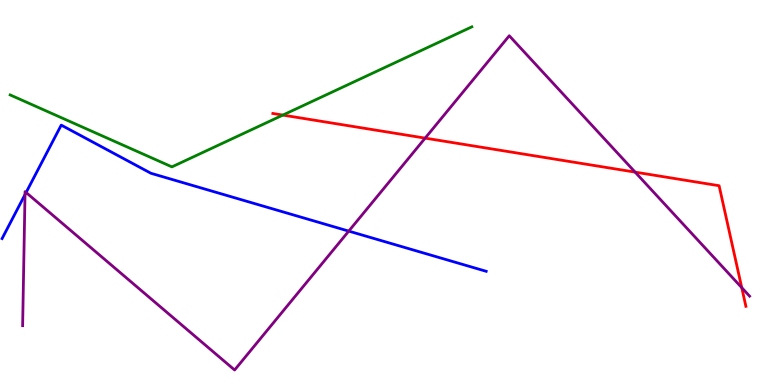[{'lines': ['blue', 'red'], 'intersections': []}, {'lines': ['green', 'red'], 'intersections': [{'x': 3.65, 'y': 7.01}]}, {'lines': ['purple', 'red'], 'intersections': [{'x': 5.49, 'y': 6.41}, {'x': 8.2, 'y': 5.53}, {'x': 9.57, 'y': 2.53}]}, {'lines': ['blue', 'green'], 'intersections': []}, {'lines': ['blue', 'purple'], 'intersections': [{'x': 0.323, 'y': 4.95}, {'x': 0.337, 'y': 5.0}, {'x': 4.5, 'y': 4.0}]}, {'lines': ['green', 'purple'], 'intersections': []}]